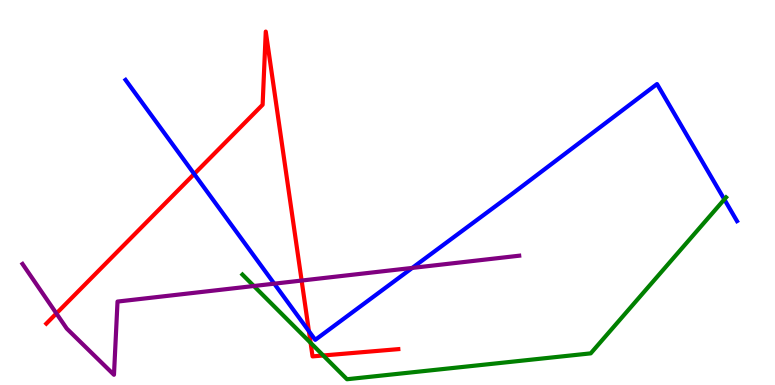[{'lines': ['blue', 'red'], 'intersections': [{'x': 2.51, 'y': 5.48}, {'x': 3.99, 'y': 1.4}]}, {'lines': ['green', 'red'], 'intersections': [{'x': 4.01, 'y': 1.1}, {'x': 4.17, 'y': 0.767}]}, {'lines': ['purple', 'red'], 'intersections': [{'x': 0.728, 'y': 1.86}, {'x': 3.89, 'y': 2.71}]}, {'lines': ['blue', 'green'], 'intersections': [{'x': 9.35, 'y': 4.82}]}, {'lines': ['blue', 'purple'], 'intersections': [{'x': 3.54, 'y': 2.63}, {'x': 5.32, 'y': 3.04}]}, {'lines': ['green', 'purple'], 'intersections': [{'x': 3.28, 'y': 2.57}]}]